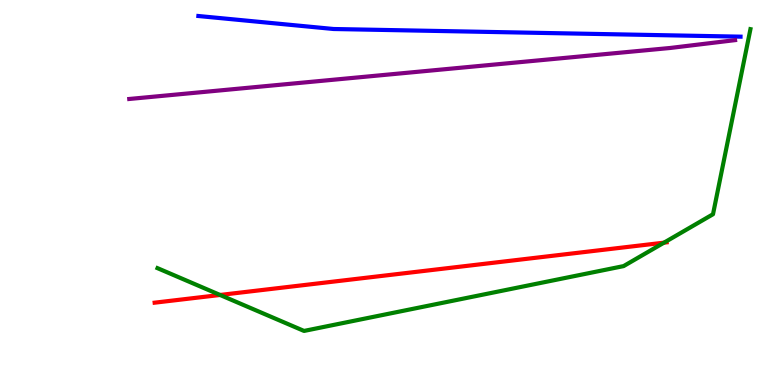[{'lines': ['blue', 'red'], 'intersections': []}, {'lines': ['green', 'red'], 'intersections': [{'x': 2.84, 'y': 2.34}, {'x': 8.57, 'y': 3.7}]}, {'lines': ['purple', 'red'], 'intersections': []}, {'lines': ['blue', 'green'], 'intersections': []}, {'lines': ['blue', 'purple'], 'intersections': []}, {'lines': ['green', 'purple'], 'intersections': []}]